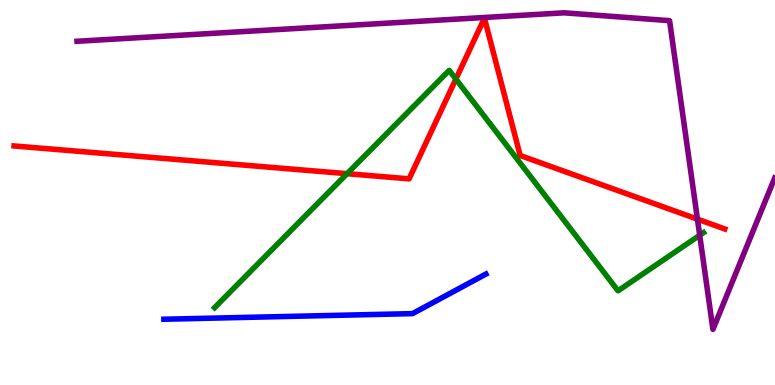[{'lines': ['blue', 'red'], 'intersections': []}, {'lines': ['green', 'red'], 'intersections': [{'x': 4.48, 'y': 5.49}, {'x': 5.88, 'y': 7.95}]}, {'lines': ['purple', 'red'], 'intersections': [{'x': 9.0, 'y': 4.31}]}, {'lines': ['blue', 'green'], 'intersections': []}, {'lines': ['blue', 'purple'], 'intersections': []}, {'lines': ['green', 'purple'], 'intersections': [{'x': 9.03, 'y': 3.89}]}]